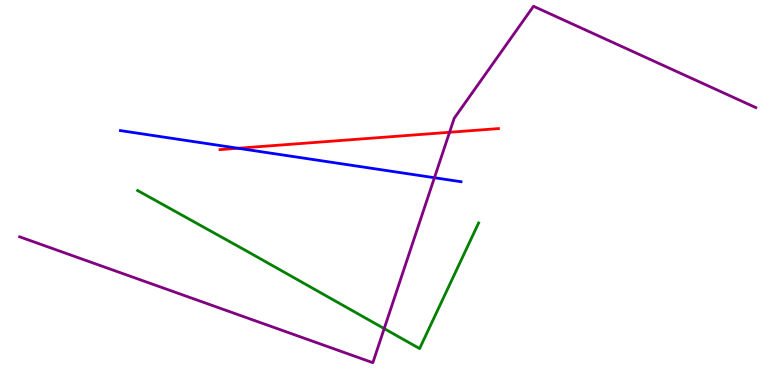[{'lines': ['blue', 'red'], 'intersections': [{'x': 3.07, 'y': 6.15}]}, {'lines': ['green', 'red'], 'intersections': []}, {'lines': ['purple', 'red'], 'intersections': [{'x': 5.8, 'y': 6.56}]}, {'lines': ['blue', 'green'], 'intersections': []}, {'lines': ['blue', 'purple'], 'intersections': [{'x': 5.61, 'y': 5.38}]}, {'lines': ['green', 'purple'], 'intersections': [{'x': 4.96, 'y': 1.47}]}]